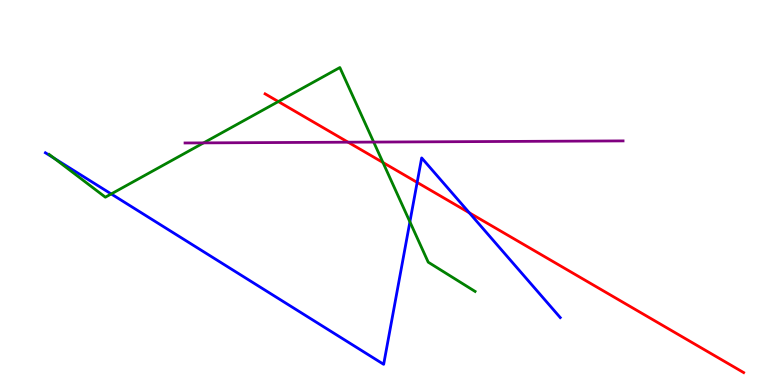[{'lines': ['blue', 'red'], 'intersections': [{'x': 5.38, 'y': 5.26}, {'x': 6.06, 'y': 4.47}]}, {'lines': ['green', 'red'], 'intersections': [{'x': 3.59, 'y': 7.36}, {'x': 4.94, 'y': 5.78}]}, {'lines': ['purple', 'red'], 'intersections': [{'x': 4.49, 'y': 6.31}]}, {'lines': ['blue', 'green'], 'intersections': [{'x': 0.701, 'y': 5.89}, {'x': 1.44, 'y': 4.96}, {'x': 5.29, 'y': 4.24}]}, {'lines': ['blue', 'purple'], 'intersections': []}, {'lines': ['green', 'purple'], 'intersections': [{'x': 2.63, 'y': 6.29}, {'x': 4.82, 'y': 6.31}]}]